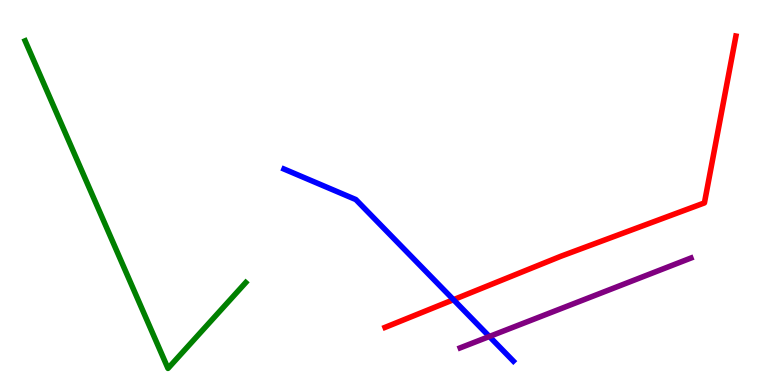[{'lines': ['blue', 'red'], 'intersections': [{'x': 5.85, 'y': 2.22}]}, {'lines': ['green', 'red'], 'intersections': []}, {'lines': ['purple', 'red'], 'intersections': []}, {'lines': ['blue', 'green'], 'intersections': []}, {'lines': ['blue', 'purple'], 'intersections': [{'x': 6.31, 'y': 1.26}]}, {'lines': ['green', 'purple'], 'intersections': []}]